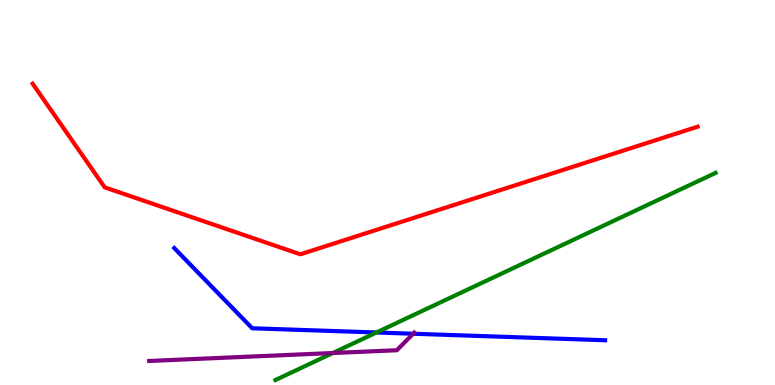[{'lines': ['blue', 'red'], 'intersections': []}, {'lines': ['green', 'red'], 'intersections': []}, {'lines': ['purple', 'red'], 'intersections': []}, {'lines': ['blue', 'green'], 'intersections': [{'x': 4.86, 'y': 1.36}]}, {'lines': ['blue', 'purple'], 'intersections': [{'x': 5.33, 'y': 1.33}]}, {'lines': ['green', 'purple'], 'intersections': [{'x': 4.29, 'y': 0.831}]}]